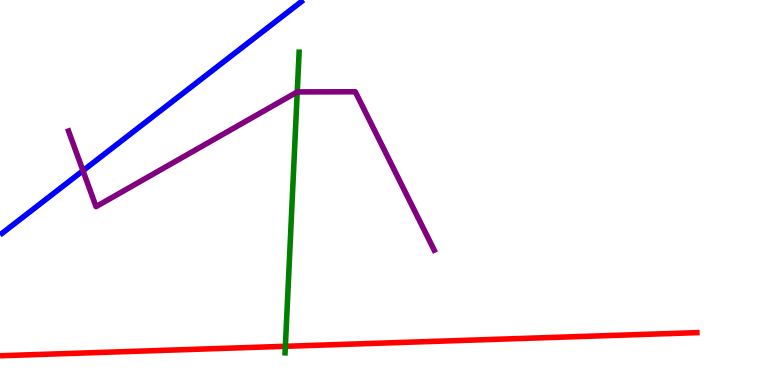[{'lines': ['blue', 'red'], 'intersections': []}, {'lines': ['green', 'red'], 'intersections': [{'x': 3.68, 'y': 1.01}]}, {'lines': ['purple', 'red'], 'intersections': []}, {'lines': ['blue', 'green'], 'intersections': []}, {'lines': ['blue', 'purple'], 'intersections': [{'x': 1.07, 'y': 5.57}]}, {'lines': ['green', 'purple'], 'intersections': [{'x': 3.84, 'y': 7.61}]}]